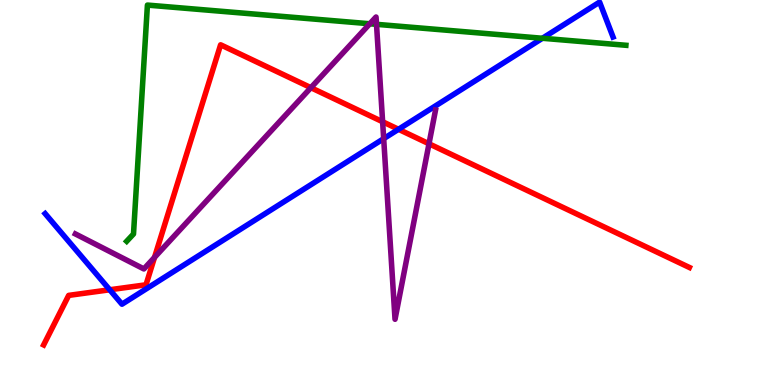[{'lines': ['blue', 'red'], 'intersections': [{'x': 1.42, 'y': 2.47}, {'x': 5.14, 'y': 6.64}]}, {'lines': ['green', 'red'], 'intersections': []}, {'lines': ['purple', 'red'], 'intersections': [{'x': 1.99, 'y': 3.31}, {'x': 4.01, 'y': 7.72}, {'x': 4.94, 'y': 6.84}, {'x': 5.54, 'y': 6.27}]}, {'lines': ['blue', 'green'], 'intersections': [{'x': 7.0, 'y': 9.01}]}, {'lines': ['blue', 'purple'], 'intersections': [{'x': 4.95, 'y': 6.4}]}, {'lines': ['green', 'purple'], 'intersections': [{'x': 4.77, 'y': 9.38}, {'x': 4.86, 'y': 9.37}]}]